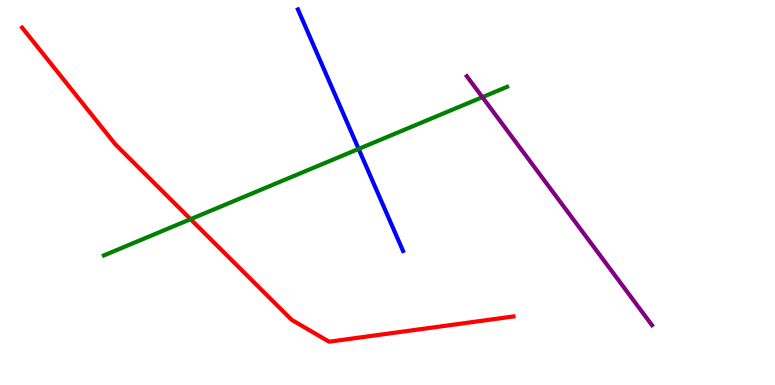[{'lines': ['blue', 'red'], 'intersections': []}, {'lines': ['green', 'red'], 'intersections': [{'x': 2.46, 'y': 4.31}]}, {'lines': ['purple', 'red'], 'intersections': []}, {'lines': ['blue', 'green'], 'intersections': [{'x': 4.63, 'y': 6.13}]}, {'lines': ['blue', 'purple'], 'intersections': []}, {'lines': ['green', 'purple'], 'intersections': [{'x': 6.22, 'y': 7.48}]}]